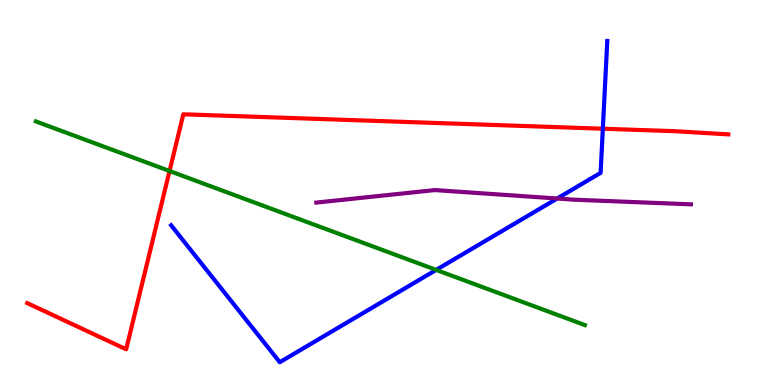[{'lines': ['blue', 'red'], 'intersections': [{'x': 7.78, 'y': 6.66}]}, {'lines': ['green', 'red'], 'intersections': [{'x': 2.19, 'y': 5.56}]}, {'lines': ['purple', 'red'], 'intersections': []}, {'lines': ['blue', 'green'], 'intersections': [{'x': 5.63, 'y': 2.99}]}, {'lines': ['blue', 'purple'], 'intersections': [{'x': 7.19, 'y': 4.84}]}, {'lines': ['green', 'purple'], 'intersections': []}]